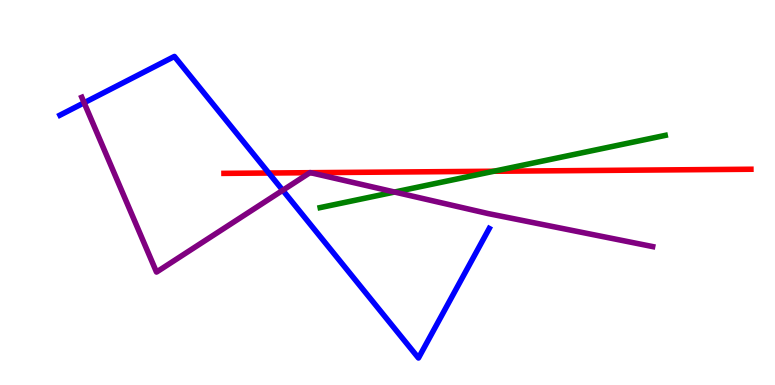[{'lines': ['blue', 'red'], 'intersections': [{'x': 3.47, 'y': 5.51}]}, {'lines': ['green', 'red'], 'intersections': [{'x': 6.37, 'y': 5.55}]}, {'lines': ['purple', 'red'], 'intersections': [{'x': 4.0, 'y': 5.51}, {'x': 4.01, 'y': 5.51}]}, {'lines': ['blue', 'green'], 'intersections': []}, {'lines': ['blue', 'purple'], 'intersections': [{'x': 1.09, 'y': 7.33}, {'x': 3.65, 'y': 5.06}]}, {'lines': ['green', 'purple'], 'intersections': [{'x': 5.09, 'y': 5.01}]}]